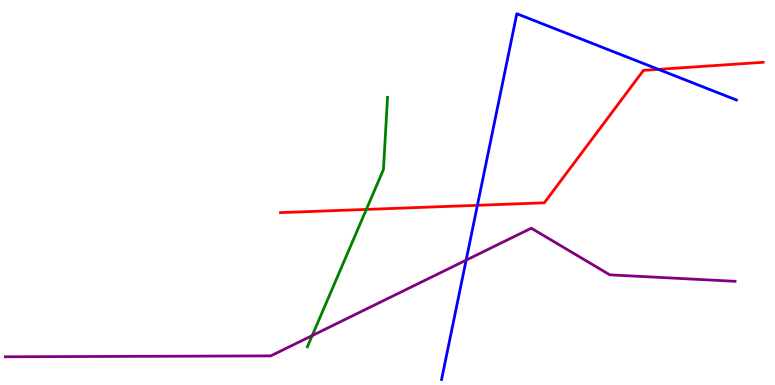[{'lines': ['blue', 'red'], 'intersections': [{'x': 6.16, 'y': 4.67}, {'x': 8.5, 'y': 8.2}]}, {'lines': ['green', 'red'], 'intersections': [{'x': 4.73, 'y': 4.56}]}, {'lines': ['purple', 'red'], 'intersections': []}, {'lines': ['blue', 'green'], 'intersections': []}, {'lines': ['blue', 'purple'], 'intersections': [{'x': 6.01, 'y': 3.24}]}, {'lines': ['green', 'purple'], 'intersections': [{'x': 4.03, 'y': 1.28}]}]